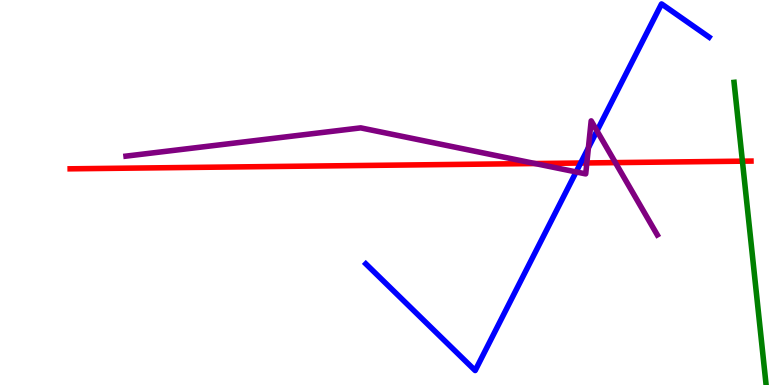[{'lines': ['blue', 'red'], 'intersections': [{'x': 7.49, 'y': 5.77}]}, {'lines': ['green', 'red'], 'intersections': [{'x': 9.58, 'y': 5.81}]}, {'lines': ['purple', 'red'], 'intersections': [{'x': 6.9, 'y': 5.75}, {'x': 7.57, 'y': 5.77}, {'x': 7.94, 'y': 5.78}]}, {'lines': ['blue', 'green'], 'intersections': []}, {'lines': ['blue', 'purple'], 'intersections': [{'x': 7.43, 'y': 5.53}, {'x': 7.59, 'y': 6.16}, {'x': 7.7, 'y': 6.6}]}, {'lines': ['green', 'purple'], 'intersections': []}]